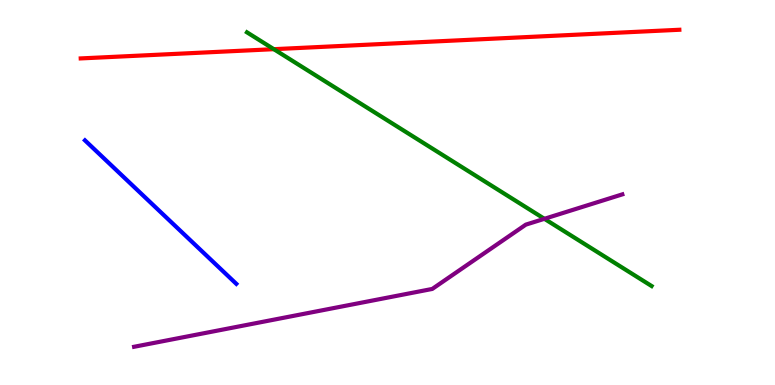[{'lines': ['blue', 'red'], 'intersections': []}, {'lines': ['green', 'red'], 'intersections': [{'x': 3.53, 'y': 8.72}]}, {'lines': ['purple', 'red'], 'intersections': []}, {'lines': ['blue', 'green'], 'intersections': []}, {'lines': ['blue', 'purple'], 'intersections': []}, {'lines': ['green', 'purple'], 'intersections': [{'x': 7.02, 'y': 4.32}]}]